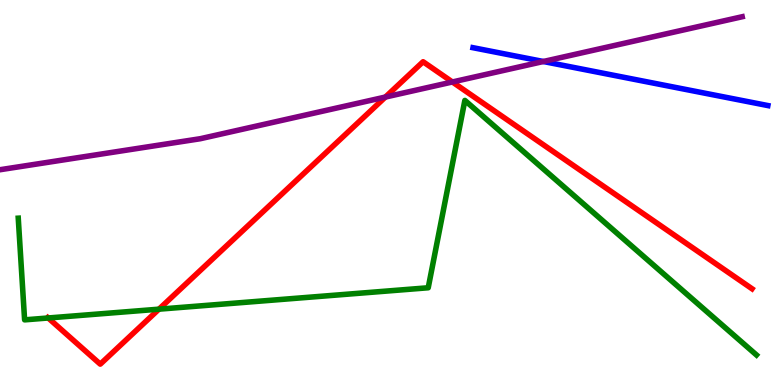[{'lines': ['blue', 'red'], 'intersections': []}, {'lines': ['green', 'red'], 'intersections': [{'x': 0.622, 'y': 1.74}, {'x': 2.05, 'y': 1.97}]}, {'lines': ['purple', 'red'], 'intersections': [{'x': 4.97, 'y': 7.48}, {'x': 5.84, 'y': 7.87}]}, {'lines': ['blue', 'green'], 'intersections': []}, {'lines': ['blue', 'purple'], 'intersections': [{'x': 7.01, 'y': 8.4}]}, {'lines': ['green', 'purple'], 'intersections': []}]